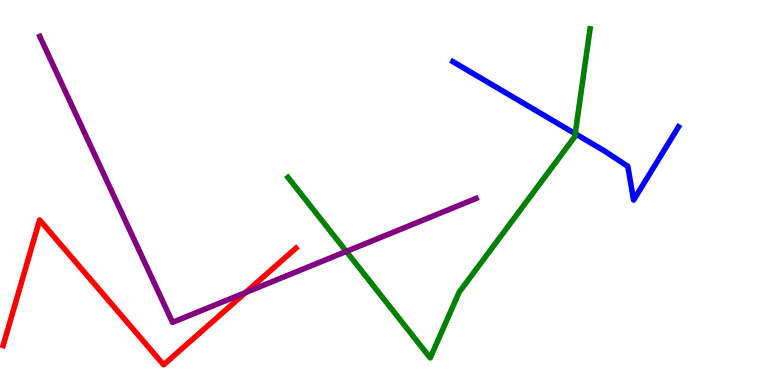[{'lines': ['blue', 'red'], 'intersections': []}, {'lines': ['green', 'red'], 'intersections': []}, {'lines': ['purple', 'red'], 'intersections': [{'x': 3.17, 'y': 2.4}]}, {'lines': ['blue', 'green'], 'intersections': [{'x': 7.42, 'y': 6.53}]}, {'lines': ['blue', 'purple'], 'intersections': []}, {'lines': ['green', 'purple'], 'intersections': [{'x': 4.47, 'y': 3.47}]}]